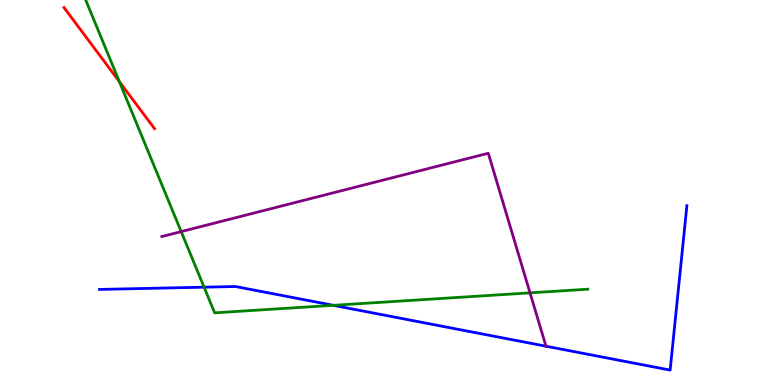[{'lines': ['blue', 'red'], 'intersections': []}, {'lines': ['green', 'red'], 'intersections': [{'x': 1.54, 'y': 7.88}]}, {'lines': ['purple', 'red'], 'intersections': []}, {'lines': ['blue', 'green'], 'intersections': [{'x': 2.63, 'y': 2.54}, {'x': 4.3, 'y': 2.07}]}, {'lines': ['blue', 'purple'], 'intersections': [{'x': 7.04, 'y': 1.01}]}, {'lines': ['green', 'purple'], 'intersections': [{'x': 2.34, 'y': 3.98}, {'x': 6.84, 'y': 2.39}]}]